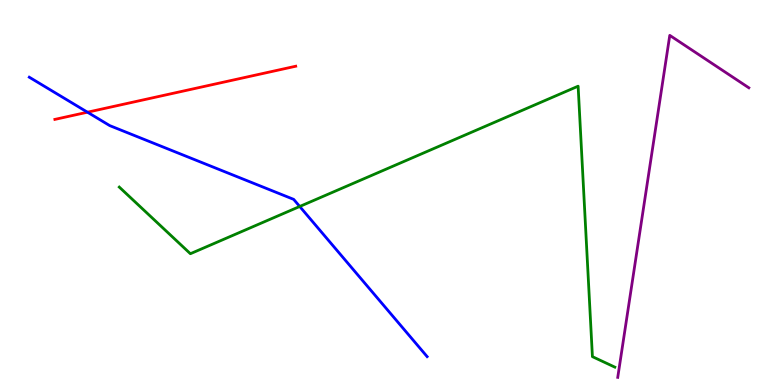[{'lines': ['blue', 'red'], 'intersections': [{'x': 1.13, 'y': 7.09}]}, {'lines': ['green', 'red'], 'intersections': []}, {'lines': ['purple', 'red'], 'intersections': []}, {'lines': ['blue', 'green'], 'intersections': [{'x': 3.87, 'y': 4.64}]}, {'lines': ['blue', 'purple'], 'intersections': []}, {'lines': ['green', 'purple'], 'intersections': []}]